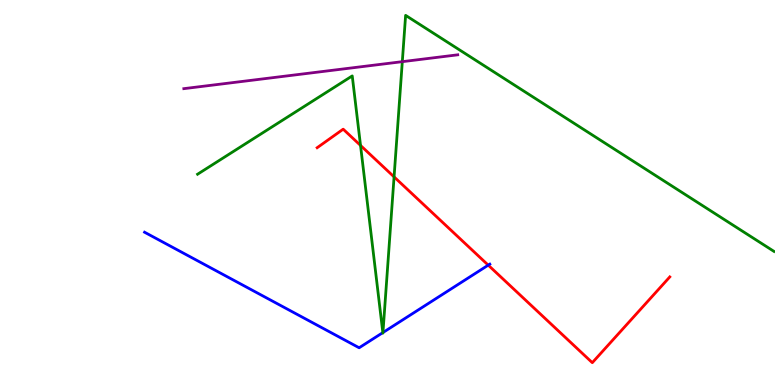[{'lines': ['blue', 'red'], 'intersections': [{'x': 6.3, 'y': 3.11}]}, {'lines': ['green', 'red'], 'intersections': [{'x': 4.65, 'y': 6.22}, {'x': 5.08, 'y': 5.41}]}, {'lines': ['purple', 'red'], 'intersections': []}, {'lines': ['blue', 'green'], 'intersections': [{'x': 4.94, 'y': 1.36}, {'x': 4.94, 'y': 1.36}]}, {'lines': ['blue', 'purple'], 'intersections': []}, {'lines': ['green', 'purple'], 'intersections': [{'x': 5.19, 'y': 8.4}]}]